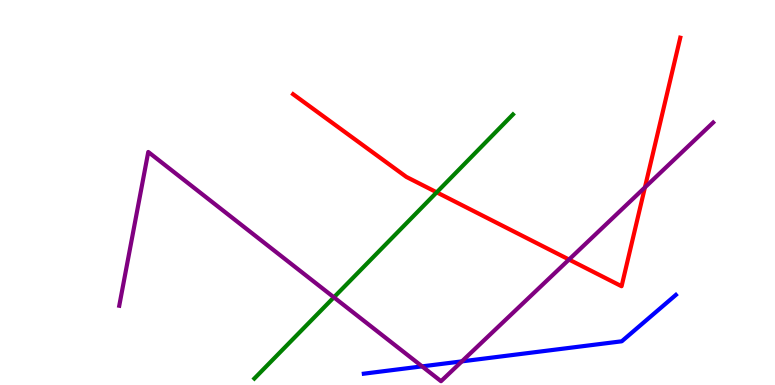[{'lines': ['blue', 'red'], 'intersections': []}, {'lines': ['green', 'red'], 'intersections': [{'x': 5.63, 'y': 5.0}]}, {'lines': ['purple', 'red'], 'intersections': [{'x': 7.34, 'y': 3.26}, {'x': 8.32, 'y': 5.13}]}, {'lines': ['blue', 'green'], 'intersections': []}, {'lines': ['blue', 'purple'], 'intersections': [{'x': 5.45, 'y': 0.484}, {'x': 5.96, 'y': 0.614}]}, {'lines': ['green', 'purple'], 'intersections': [{'x': 4.31, 'y': 2.28}]}]